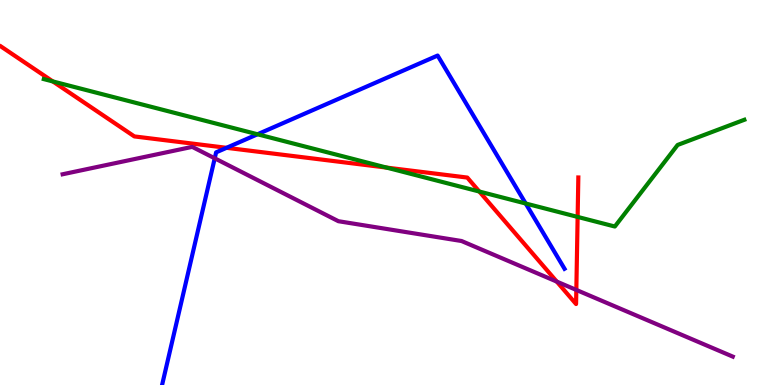[{'lines': ['blue', 'red'], 'intersections': [{'x': 2.92, 'y': 6.16}]}, {'lines': ['green', 'red'], 'intersections': [{'x': 0.682, 'y': 7.89}, {'x': 4.99, 'y': 5.65}, {'x': 6.18, 'y': 5.03}, {'x': 7.45, 'y': 4.37}]}, {'lines': ['purple', 'red'], 'intersections': [{'x': 7.18, 'y': 2.69}, {'x': 7.44, 'y': 2.47}]}, {'lines': ['blue', 'green'], 'intersections': [{'x': 3.32, 'y': 6.51}, {'x': 6.78, 'y': 4.71}]}, {'lines': ['blue', 'purple'], 'intersections': [{'x': 2.77, 'y': 5.89}]}, {'lines': ['green', 'purple'], 'intersections': []}]